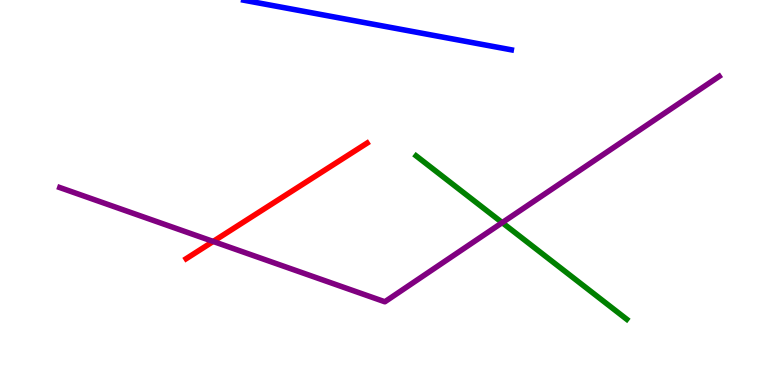[{'lines': ['blue', 'red'], 'intersections': []}, {'lines': ['green', 'red'], 'intersections': []}, {'lines': ['purple', 'red'], 'intersections': [{'x': 2.75, 'y': 3.73}]}, {'lines': ['blue', 'green'], 'intersections': []}, {'lines': ['blue', 'purple'], 'intersections': []}, {'lines': ['green', 'purple'], 'intersections': [{'x': 6.48, 'y': 4.22}]}]